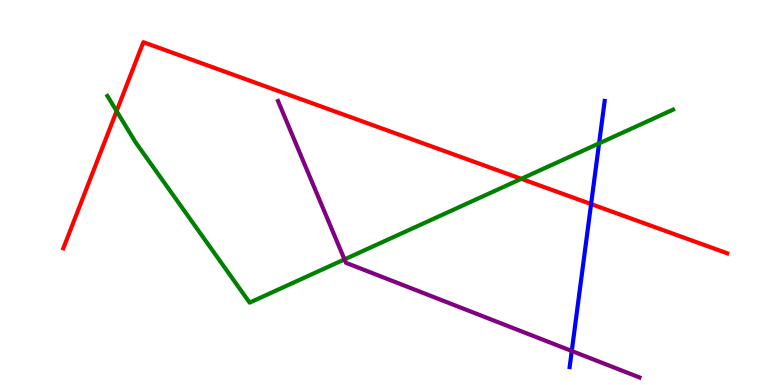[{'lines': ['blue', 'red'], 'intersections': [{'x': 7.63, 'y': 4.7}]}, {'lines': ['green', 'red'], 'intersections': [{'x': 1.5, 'y': 7.11}, {'x': 6.73, 'y': 5.36}]}, {'lines': ['purple', 'red'], 'intersections': []}, {'lines': ['blue', 'green'], 'intersections': [{'x': 7.73, 'y': 6.28}]}, {'lines': ['blue', 'purple'], 'intersections': [{'x': 7.38, 'y': 0.884}]}, {'lines': ['green', 'purple'], 'intersections': [{'x': 4.45, 'y': 3.26}]}]